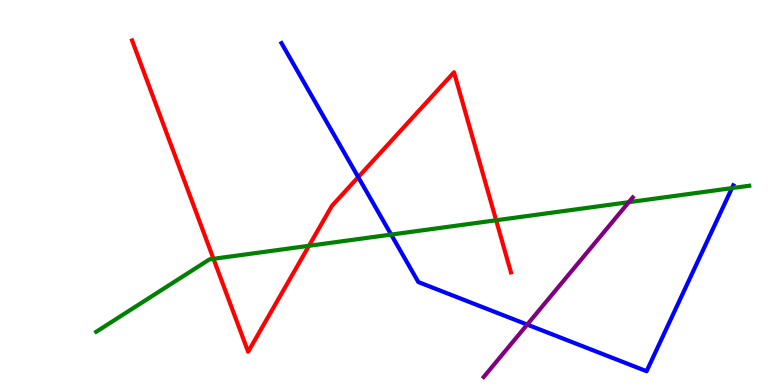[{'lines': ['blue', 'red'], 'intersections': [{'x': 4.62, 'y': 5.4}]}, {'lines': ['green', 'red'], 'intersections': [{'x': 2.75, 'y': 3.28}, {'x': 3.99, 'y': 3.62}, {'x': 6.4, 'y': 4.28}]}, {'lines': ['purple', 'red'], 'intersections': []}, {'lines': ['blue', 'green'], 'intersections': [{'x': 5.05, 'y': 3.91}, {'x': 9.44, 'y': 5.11}]}, {'lines': ['blue', 'purple'], 'intersections': [{'x': 6.8, 'y': 1.57}]}, {'lines': ['green', 'purple'], 'intersections': [{'x': 8.11, 'y': 4.75}]}]